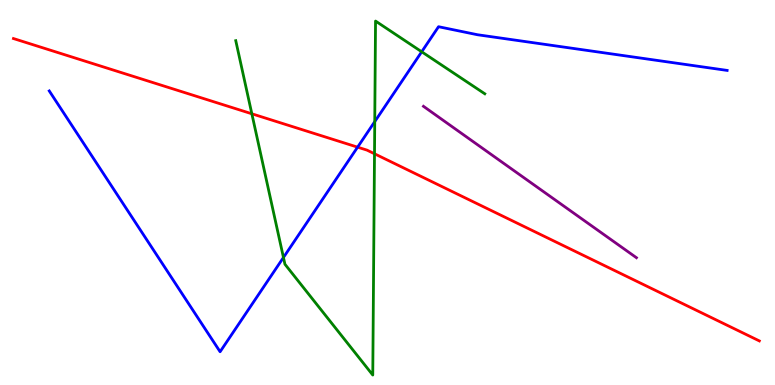[{'lines': ['blue', 'red'], 'intersections': [{'x': 4.61, 'y': 6.18}]}, {'lines': ['green', 'red'], 'intersections': [{'x': 3.25, 'y': 7.04}, {'x': 4.83, 'y': 6.01}]}, {'lines': ['purple', 'red'], 'intersections': []}, {'lines': ['blue', 'green'], 'intersections': [{'x': 3.66, 'y': 3.31}, {'x': 4.84, 'y': 6.84}, {'x': 5.44, 'y': 8.66}]}, {'lines': ['blue', 'purple'], 'intersections': []}, {'lines': ['green', 'purple'], 'intersections': []}]